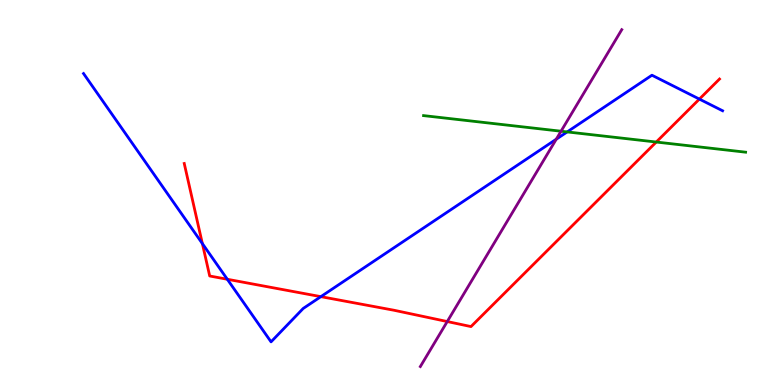[{'lines': ['blue', 'red'], 'intersections': [{'x': 2.61, 'y': 3.67}, {'x': 2.93, 'y': 2.75}, {'x': 4.14, 'y': 2.29}, {'x': 9.02, 'y': 7.43}]}, {'lines': ['green', 'red'], 'intersections': [{'x': 8.47, 'y': 6.31}]}, {'lines': ['purple', 'red'], 'intersections': [{'x': 5.77, 'y': 1.65}]}, {'lines': ['blue', 'green'], 'intersections': [{'x': 7.32, 'y': 6.57}]}, {'lines': ['blue', 'purple'], 'intersections': [{'x': 7.18, 'y': 6.38}]}, {'lines': ['green', 'purple'], 'intersections': [{'x': 7.24, 'y': 6.59}]}]